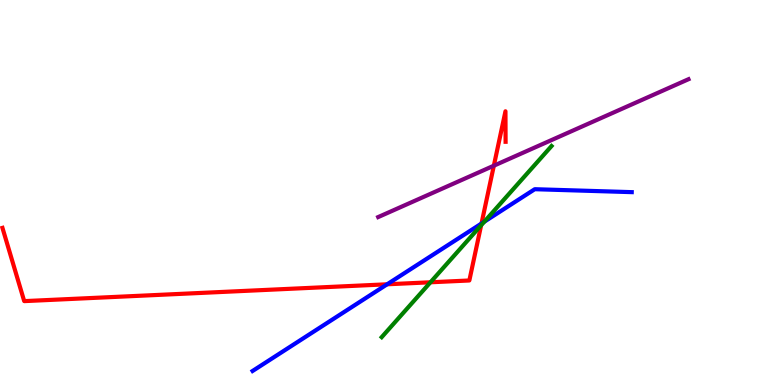[{'lines': ['blue', 'red'], 'intersections': [{'x': 5.0, 'y': 2.62}, {'x': 6.21, 'y': 4.19}]}, {'lines': ['green', 'red'], 'intersections': [{'x': 5.55, 'y': 2.67}, {'x': 6.21, 'y': 4.15}]}, {'lines': ['purple', 'red'], 'intersections': [{'x': 6.37, 'y': 5.7}]}, {'lines': ['blue', 'green'], 'intersections': [{'x': 6.25, 'y': 4.24}]}, {'lines': ['blue', 'purple'], 'intersections': []}, {'lines': ['green', 'purple'], 'intersections': []}]